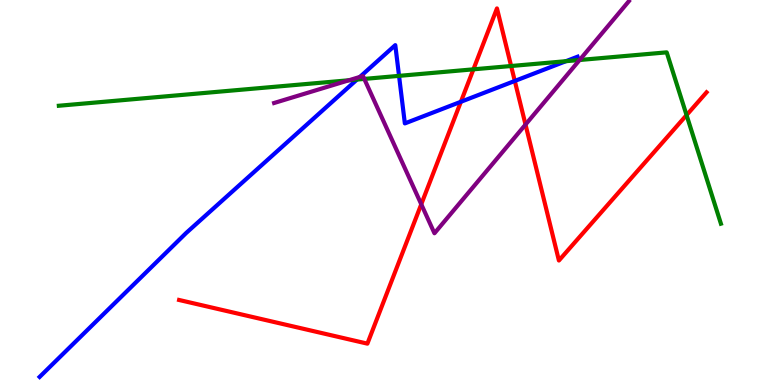[{'lines': ['blue', 'red'], 'intersections': [{'x': 5.95, 'y': 7.36}, {'x': 6.64, 'y': 7.9}]}, {'lines': ['green', 'red'], 'intersections': [{'x': 6.11, 'y': 8.2}, {'x': 6.6, 'y': 8.29}, {'x': 8.86, 'y': 7.01}]}, {'lines': ['purple', 'red'], 'intersections': [{'x': 5.44, 'y': 4.69}, {'x': 6.78, 'y': 6.76}]}, {'lines': ['blue', 'green'], 'intersections': [{'x': 4.61, 'y': 7.93}, {'x': 5.15, 'y': 8.03}, {'x': 7.3, 'y': 8.41}]}, {'lines': ['blue', 'purple'], 'intersections': [{'x': 4.64, 'y': 8.0}]}, {'lines': ['green', 'purple'], 'intersections': [{'x': 4.5, 'y': 7.92}, {'x': 4.7, 'y': 7.95}, {'x': 7.48, 'y': 8.44}]}]